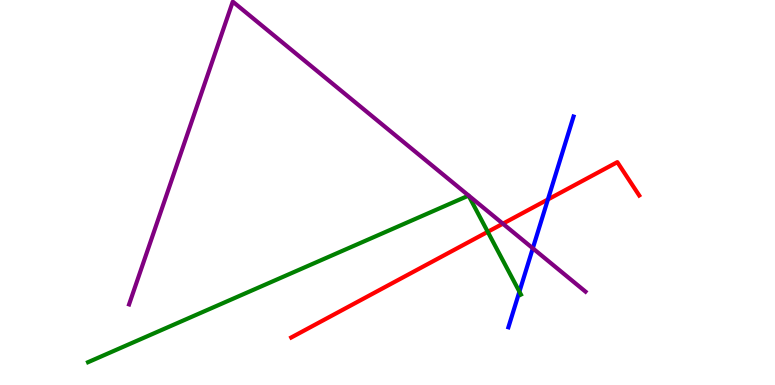[{'lines': ['blue', 'red'], 'intersections': [{'x': 7.07, 'y': 4.82}]}, {'lines': ['green', 'red'], 'intersections': [{'x': 6.29, 'y': 3.98}]}, {'lines': ['purple', 'red'], 'intersections': [{'x': 6.49, 'y': 4.19}]}, {'lines': ['blue', 'green'], 'intersections': [{'x': 6.7, 'y': 2.42}]}, {'lines': ['blue', 'purple'], 'intersections': [{'x': 6.87, 'y': 3.55}]}, {'lines': ['green', 'purple'], 'intersections': []}]